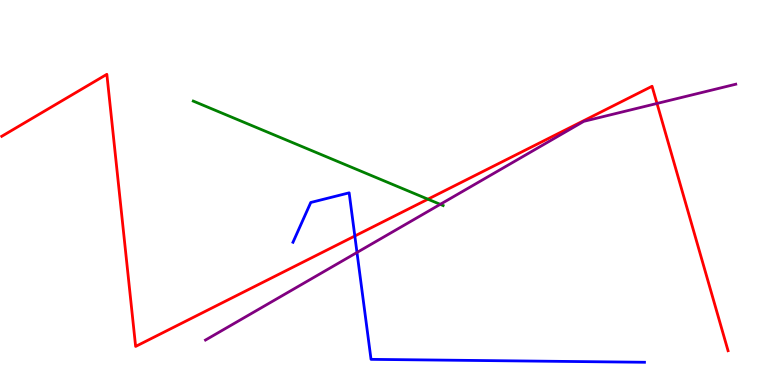[{'lines': ['blue', 'red'], 'intersections': [{'x': 4.58, 'y': 3.87}]}, {'lines': ['green', 'red'], 'intersections': [{'x': 5.52, 'y': 4.83}]}, {'lines': ['purple', 'red'], 'intersections': [{'x': 8.48, 'y': 7.31}]}, {'lines': ['blue', 'green'], 'intersections': []}, {'lines': ['blue', 'purple'], 'intersections': [{'x': 4.61, 'y': 3.44}]}, {'lines': ['green', 'purple'], 'intersections': [{'x': 5.68, 'y': 4.69}]}]